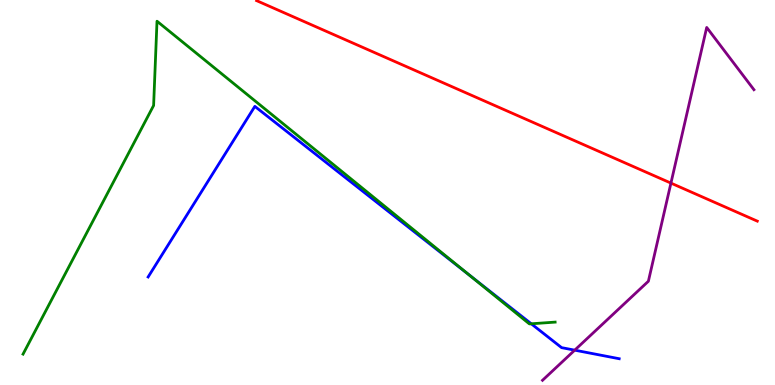[{'lines': ['blue', 'red'], 'intersections': []}, {'lines': ['green', 'red'], 'intersections': []}, {'lines': ['purple', 'red'], 'intersections': [{'x': 8.66, 'y': 5.24}]}, {'lines': ['blue', 'green'], 'intersections': [{'x': 6.05, 'y': 2.86}, {'x': 6.85, 'y': 1.59}]}, {'lines': ['blue', 'purple'], 'intersections': [{'x': 7.42, 'y': 0.905}]}, {'lines': ['green', 'purple'], 'intersections': []}]